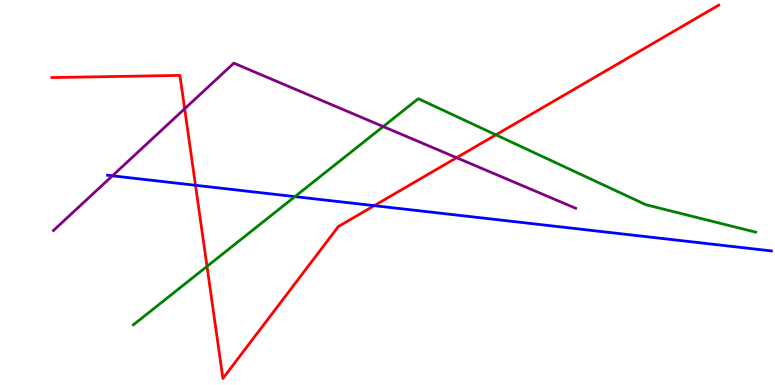[{'lines': ['blue', 'red'], 'intersections': [{'x': 2.52, 'y': 5.19}, {'x': 4.83, 'y': 4.66}]}, {'lines': ['green', 'red'], 'intersections': [{'x': 2.67, 'y': 3.08}, {'x': 6.4, 'y': 6.5}]}, {'lines': ['purple', 'red'], 'intersections': [{'x': 2.38, 'y': 7.17}, {'x': 5.89, 'y': 5.9}]}, {'lines': ['blue', 'green'], 'intersections': [{'x': 3.81, 'y': 4.89}]}, {'lines': ['blue', 'purple'], 'intersections': [{'x': 1.45, 'y': 5.43}]}, {'lines': ['green', 'purple'], 'intersections': [{'x': 4.94, 'y': 6.71}]}]